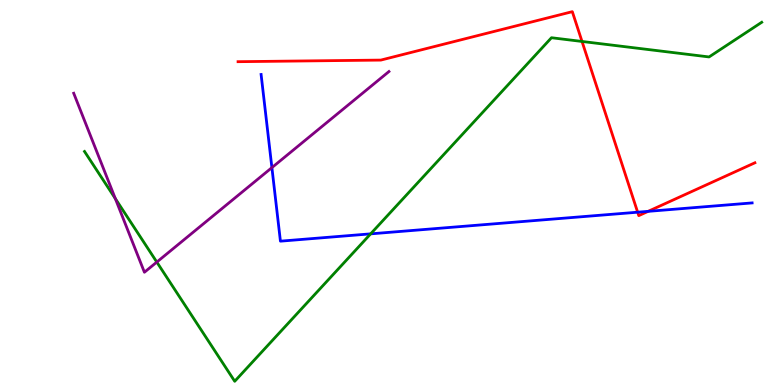[{'lines': ['blue', 'red'], 'intersections': [{'x': 8.23, 'y': 4.49}, {'x': 8.36, 'y': 4.51}]}, {'lines': ['green', 'red'], 'intersections': [{'x': 7.51, 'y': 8.92}]}, {'lines': ['purple', 'red'], 'intersections': []}, {'lines': ['blue', 'green'], 'intersections': [{'x': 4.78, 'y': 3.93}]}, {'lines': ['blue', 'purple'], 'intersections': [{'x': 3.51, 'y': 5.65}]}, {'lines': ['green', 'purple'], 'intersections': [{'x': 1.49, 'y': 4.84}, {'x': 2.02, 'y': 3.19}]}]